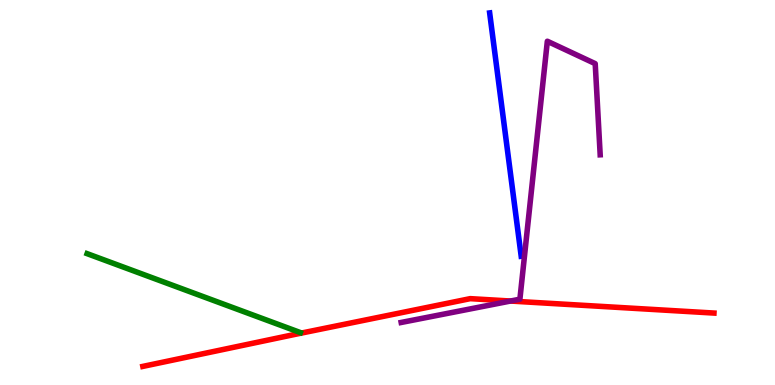[{'lines': ['blue', 'red'], 'intersections': []}, {'lines': ['green', 'red'], 'intersections': []}, {'lines': ['purple', 'red'], 'intersections': [{'x': 6.59, 'y': 2.18}]}, {'lines': ['blue', 'green'], 'intersections': []}, {'lines': ['blue', 'purple'], 'intersections': []}, {'lines': ['green', 'purple'], 'intersections': []}]